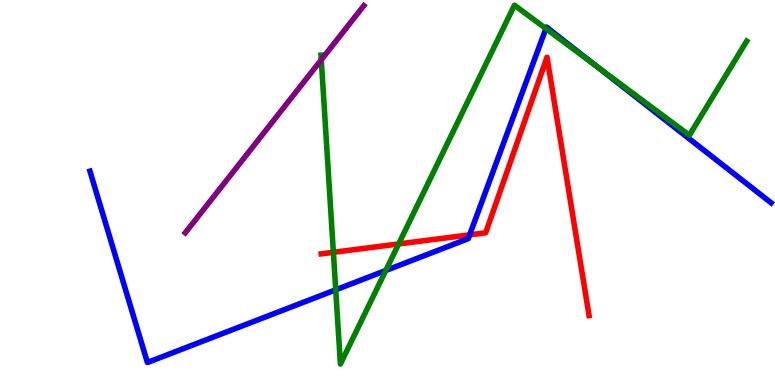[{'lines': ['blue', 'red'], 'intersections': [{'x': 6.06, 'y': 3.9}]}, {'lines': ['green', 'red'], 'intersections': [{'x': 4.3, 'y': 3.45}, {'x': 5.14, 'y': 3.66}]}, {'lines': ['purple', 'red'], 'intersections': []}, {'lines': ['blue', 'green'], 'intersections': [{'x': 4.33, 'y': 2.47}, {'x': 4.98, 'y': 2.97}, {'x': 7.04, 'y': 9.26}, {'x': 7.69, 'y': 8.29}]}, {'lines': ['blue', 'purple'], 'intersections': []}, {'lines': ['green', 'purple'], 'intersections': [{'x': 4.15, 'y': 8.45}]}]